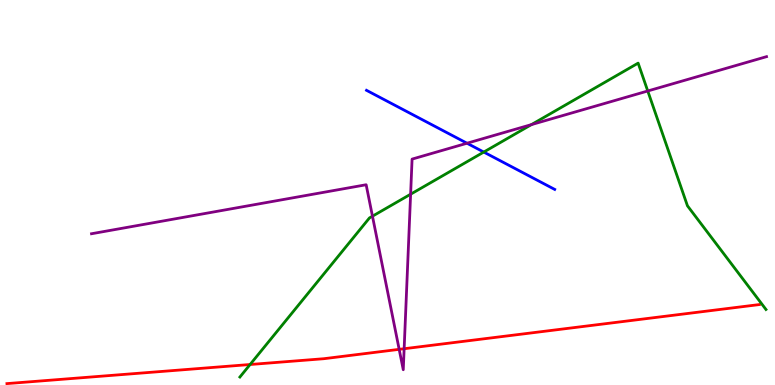[{'lines': ['blue', 'red'], 'intersections': []}, {'lines': ['green', 'red'], 'intersections': [{'x': 3.23, 'y': 0.532}]}, {'lines': ['purple', 'red'], 'intersections': [{'x': 5.15, 'y': 0.926}, {'x': 5.21, 'y': 0.942}]}, {'lines': ['blue', 'green'], 'intersections': [{'x': 6.24, 'y': 6.05}]}, {'lines': ['blue', 'purple'], 'intersections': [{'x': 6.03, 'y': 6.28}]}, {'lines': ['green', 'purple'], 'intersections': [{'x': 4.81, 'y': 4.38}, {'x': 5.3, 'y': 4.96}, {'x': 6.86, 'y': 6.76}, {'x': 8.36, 'y': 7.64}]}]